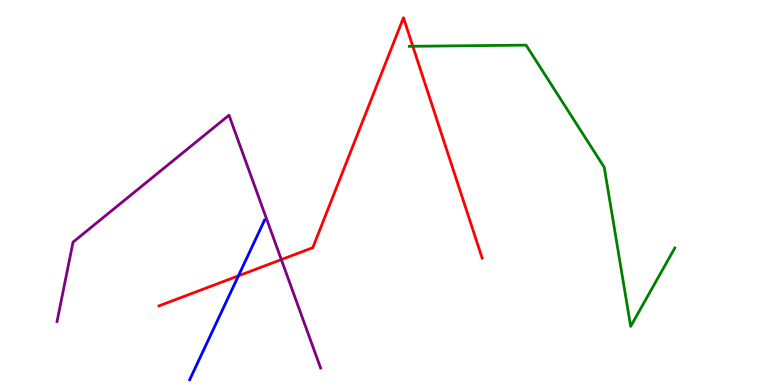[{'lines': ['blue', 'red'], 'intersections': [{'x': 3.08, 'y': 2.84}]}, {'lines': ['green', 'red'], 'intersections': [{'x': 5.33, 'y': 8.8}]}, {'lines': ['purple', 'red'], 'intersections': [{'x': 3.63, 'y': 3.26}]}, {'lines': ['blue', 'green'], 'intersections': []}, {'lines': ['blue', 'purple'], 'intersections': []}, {'lines': ['green', 'purple'], 'intersections': []}]